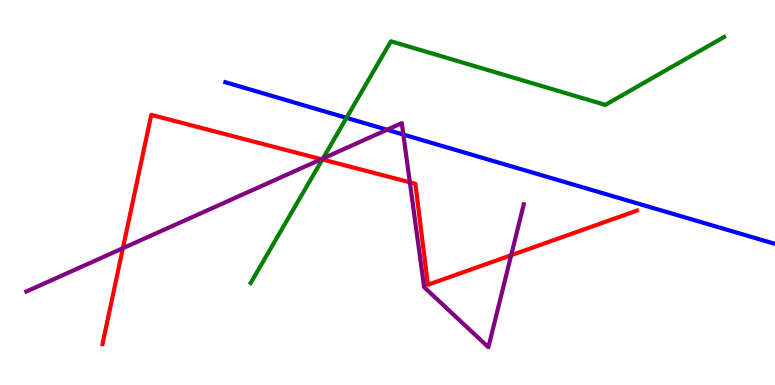[{'lines': ['blue', 'red'], 'intersections': []}, {'lines': ['green', 'red'], 'intersections': [{'x': 4.16, 'y': 5.86}]}, {'lines': ['purple', 'red'], 'intersections': [{'x': 1.59, 'y': 3.55}, {'x': 4.15, 'y': 5.86}, {'x': 5.29, 'y': 5.27}, {'x': 6.6, 'y': 3.37}]}, {'lines': ['blue', 'green'], 'intersections': [{'x': 4.47, 'y': 6.94}]}, {'lines': ['blue', 'purple'], 'intersections': [{'x': 4.99, 'y': 6.63}, {'x': 5.2, 'y': 6.5}]}, {'lines': ['green', 'purple'], 'intersections': [{'x': 4.17, 'y': 5.88}]}]